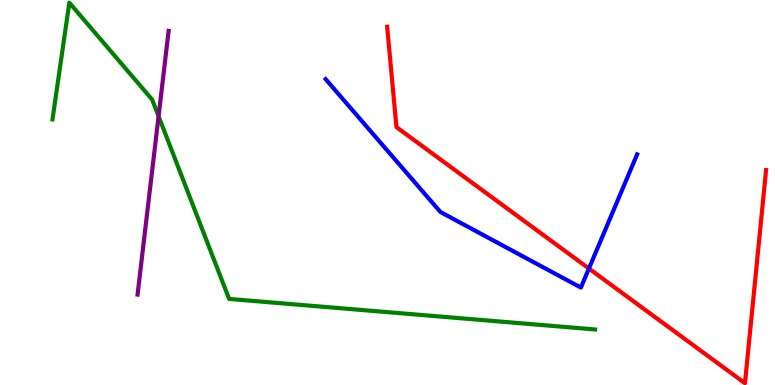[{'lines': ['blue', 'red'], 'intersections': [{'x': 7.6, 'y': 3.03}]}, {'lines': ['green', 'red'], 'intersections': []}, {'lines': ['purple', 'red'], 'intersections': []}, {'lines': ['blue', 'green'], 'intersections': []}, {'lines': ['blue', 'purple'], 'intersections': []}, {'lines': ['green', 'purple'], 'intersections': [{'x': 2.05, 'y': 6.98}]}]